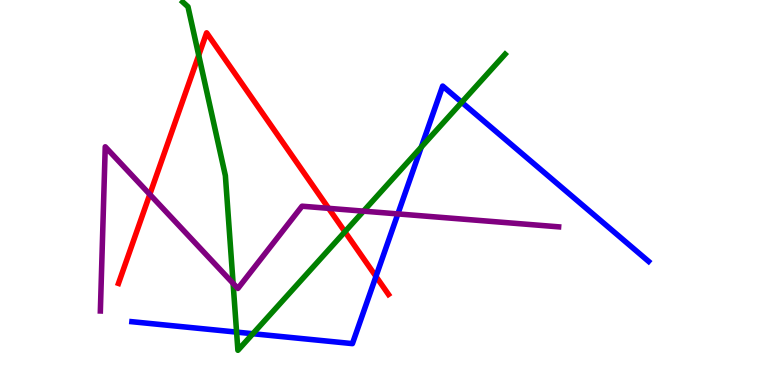[{'lines': ['blue', 'red'], 'intersections': [{'x': 4.85, 'y': 2.82}]}, {'lines': ['green', 'red'], 'intersections': [{'x': 2.56, 'y': 8.56}, {'x': 4.45, 'y': 3.98}]}, {'lines': ['purple', 'red'], 'intersections': [{'x': 1.93, 'y': 4.95}, {'x': 4.24, 'y': 4.59}]}, {'lines': ['blue', 'green'], 'intersections': [{'x': 3.05, 'y': 1.37}, {'x': 3.26, 'y': 1.33}, {'x': 5.44, 'y': 6.18}, {'x': 5.96, 'y': 7.34}]}, {'lines': ['blue', 'purple'], 'intersections': [{'x': 5.13, 'y': 4.44}]}, {'lines': ['green', 'purple'], 'intersections': [{'x': 3.01, 'y': 2.64}, {'x': 4.69, 'y': 4.52}]}]